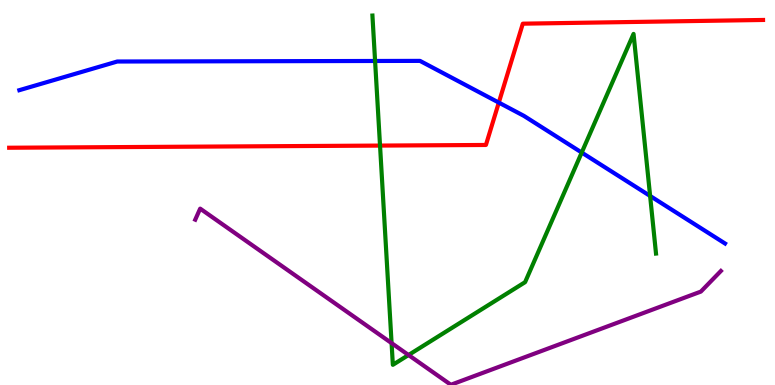[{'lines': ['blue', 'red'], 'intersections': [{'x': 6.44, 'y': 7.34}]}, {'lines': ['green', 'red'], 'intersections': [{'x': 4.9, 'y': 6.22}]}, {'lines': ['purple', 'red'], 'intersections': []}, {'lines': ['blue', 'green'], 'intersections': [{'x': 4.84, 'y': 8.42}, {'x': 7.51, 'y': 6.04}, {'x': 8.39, 'y': 4.91}]}, {'lines': ['blue', 'purple'], 'intersections': []}, {'lines': ['green', 'purple'], 'intersections': [{'x': 5.05, 'y': 1.09}, {'x': 5.27, 'y': 0.779}]}]